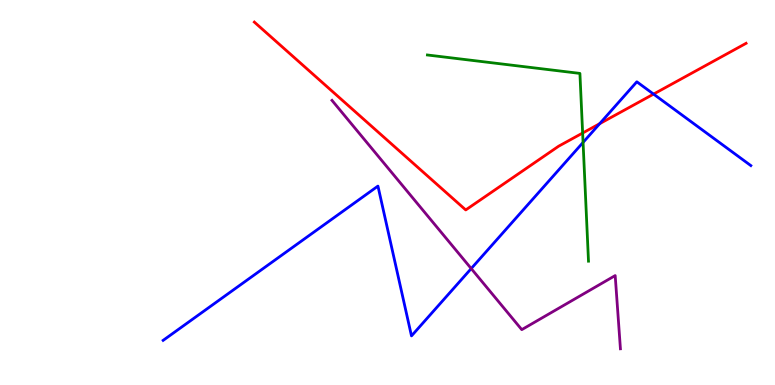[{'lines': ['blue', 'red'], 'intersections': [{'x': 7.74, 'y': 6.79}, {'x': 8.43, 'y': 7.56}]}, {'lines': ['green', 'red'], 'intersections': [{'x': 7.52, 'y': 6.54}]}, {'lines': ['purple', 'red'], 'intersections': []}, {'lines': ['blue', 'green'], 'intersections': [{'x': 7.52, 'y': 6.3}]}, {'lines': ['blue', 'purple'], 'intersections': [{'x': 6.08, 'y': 3.02}]}, {'lines': ['green', 'purple'], 'intersections': []}]